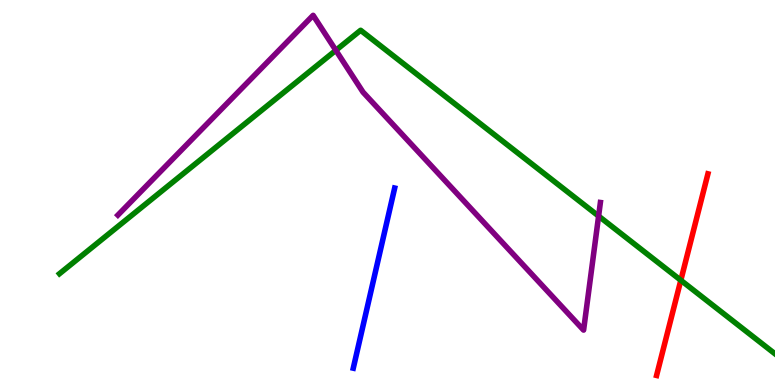[{'lines': ['blue', 'red'], 'intersections': []}, {'lines': ['green', 'red'], 'intersections': [{'x': 8.78, 'y': 2.72}]}, {'lines': ['purple', 'red'], 'intersections': []}, {'lines': ['blue', 'green'], 'intersections': []}, {'lines': ['blue', 'purple'], 'intersections': []}, {'lines': ['green', 'purple'], 'intersections': [{'x': 4.33, 'y': 8.69}, {'x': 7.72, 'y': 4.39}]}]